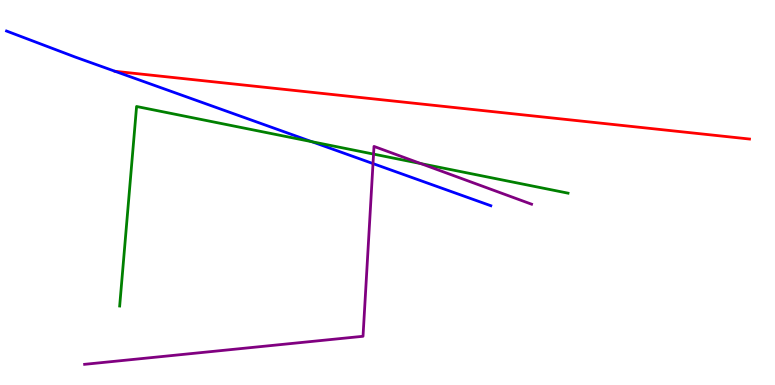[{'lines': ['blue', 'red'], 'intersections': []}, {'lines': ['green', 'red'], 'intersections': []}, {'lines': ['purple', 'red'], 'intersections': []}, {'lines': ['blue', 'green'], 'intersections': [{'x': 4.02, 'y': 6.32}]}, {'lines': ['blue', 'purple'], 'intersections': [{'x': 4.81, 'y': 5.75}]}, {'lines': ['green', 'purple'], 'intersections': [{'x': 4.82, 'y': 6.0}, {'x': 5.43, 'y': 5.75}]}]